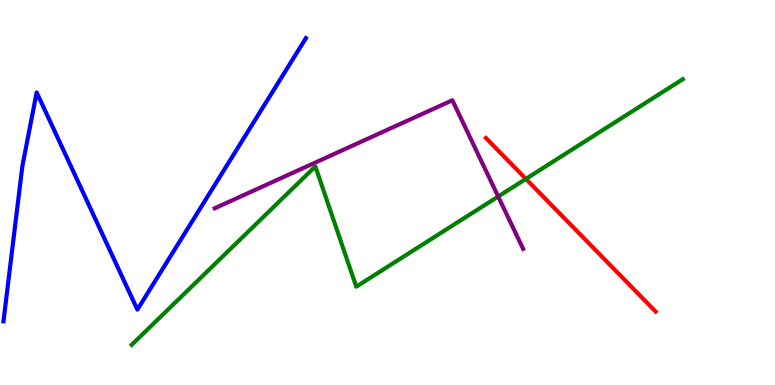[{'lines': ['blue', 'red'], 'intersections': []}, {'lines': ['green', 'red'], 'intersections': [{'x': 6.79, 'y': 5.35}]}, {'lines': ['purple', 'red'], 'intersections': []}, {'lines': ['blue', 'green'], 'intersections': []}, {'lines': ['blue', 'purple'], 'intersections': []}, {'lines': ['green', 'purple'], 'intersections': [{'x': 6.43, 'y': 4.9}]}]